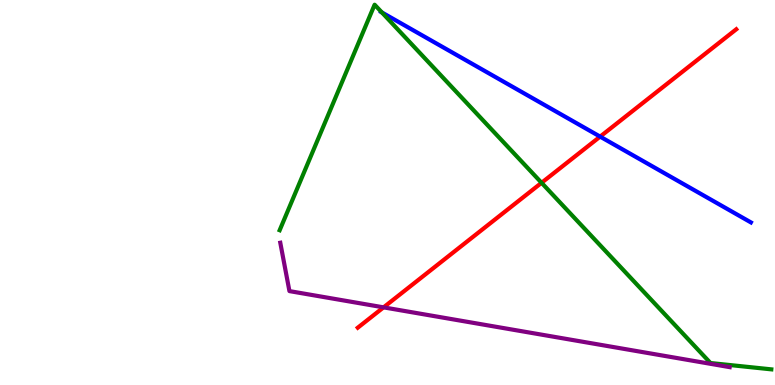[{'lines': ['blue', 'red'], 'intersections': [{'x': 7.74, 'y': 6.45}]}, {'lines': ['green', 'red'], 'intersections': [{'x': 6.99, 'y': 5.25}]}, {'lines': ['purple', 'red'], 'intersections': [{'x': 4.95, 'y': 2.02}]}, {'lines': ['blue', 'green'], 'intersections': [{'x': 4.93, 'y': 9.68}]}, {'lines': ['blue', 'purple'], 'intersections': []}, {'lines': ['green', 'purple'], 'intersections': []}]